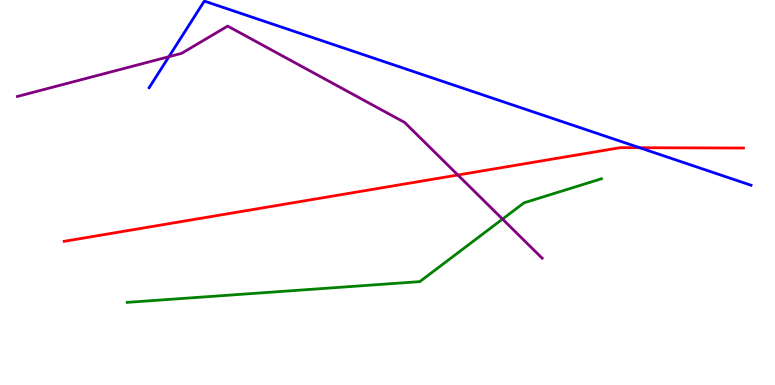[{'lines': ['blue', 'red'], 'intersections': [{'x': 8.25, 'y': 6.16}]}, {'lines': ['green', 'red'], 'intersections': []}, {'lines': ['purple', 'red'], 'intersections': [{'x': 5.91, 'y': 5.45}]}, {'lines': ['blue', 'green'], 'intersections': []}, {'lines': ['blue', 'purple'], 'intersections': [{'x': 2.18, 'y': 8.53}]}, {'lines': ['green', 'purple'], 'intersections': [{'x': 6.48, 'y': 4.31}]}]